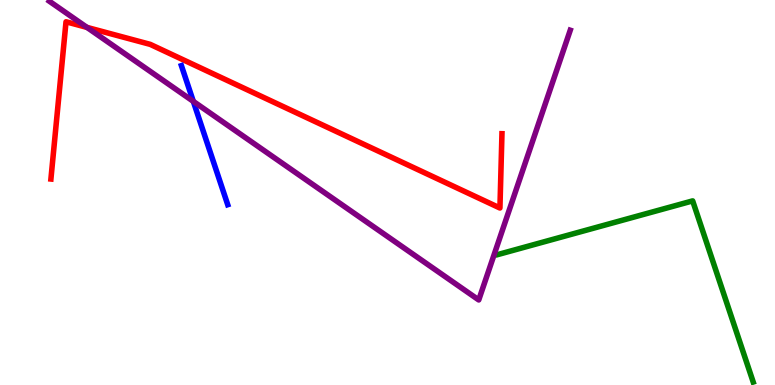[{'lines': ['blue', 'red'], 'intersections': []}, {'lines': ['green', 'red'], 'intersections': []}, {'lines': ['purple', 'red'], 'intersections': [{'x': 1.12, 'y': 9.29}]}, {'lines': ['blue', 'green'], 'intersections': []}, {'lines': ['blue', 'purple'], 'intersections': [{'x': 2.49, 'y': 7.37}]}, {'lines': ['green', 'purple'], 'intersections': []}]